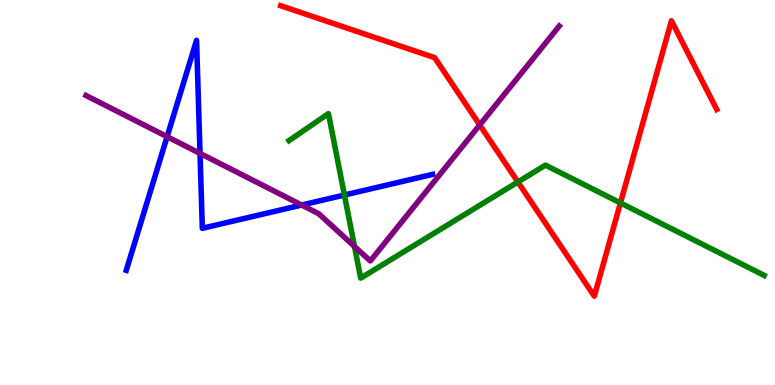[{'lines': ['blue', 'red'], 'intersections': []}, {'lines': ['green', 'red'], 'intersections': [{'x': 6.68, 'y': 5.27}, {'x': 8.01, 'y': 4.73}]}, {'lines': ['purple', 'red'], 'intersections': [{'x': 6.19, 'y': 6.75}]}, {'lines': ['blue', 'green'], 'intersections': [{'x': 4.44, 'y': 4.93}]}, {'lines': ['blue', 'purple'], 'intersections': [{'x': 2.16, 'y': 6.45}, {'x': 2.58, 'y': 6.02}, {'x': 3.89, 'y': 4.67}]}, {'lines': ['green', 'purple'], 'intersections': [{'x': 4.57, 'y': 3.6}]}]